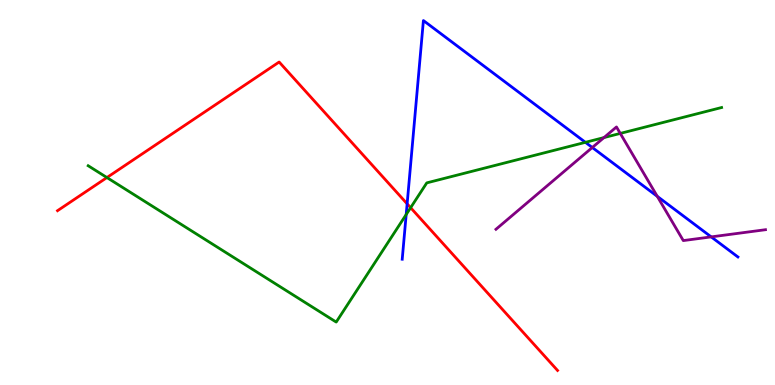[{'lines': ['blue', 'red'], 'intersections': [{'x': 5.25, 'y': 4.71}]}, {'lines': ['green', 'red'], 'intersections': [{'x': 1.38, 'y': 5.39}, {'x': 5.3, 'y': 4.61}]}, {'lines': ['purple', 'red'], 'intersections': []}, {'lines': ['blue', 'green'], 'intersections': [{'x': 5.24, 'y': 4.43}, {'x': 7.55, 'y': 6.3}]}, {'lines': ['blue', 'purple'], 'intersections': [{'x': 7.64, 'y': 6.17}, {'x': 8.48, 'y': 4.9}, {'x': 9.18, 'y': 3.85}]}, {'lines': ['green', 'purple'], 'intersections': [{'x': 7.79, 'y': 6.43}, {'x': 8.0, 'y': 6.53}]}]